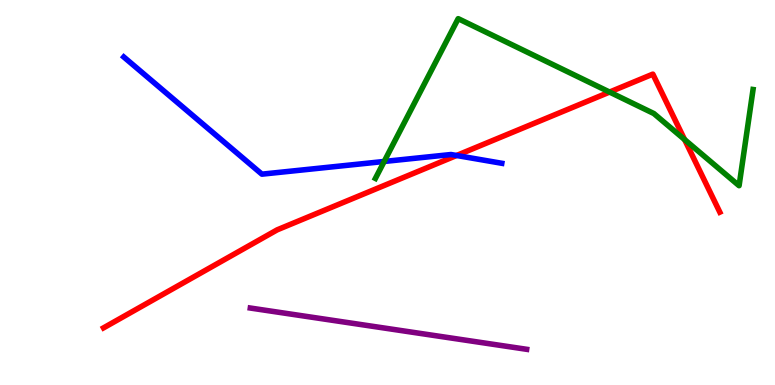[{'lines': ['blue', 'red'], 'intersections': [{'x': 5.89, 'y': 5.96}]}, {'lines': ['green', 'red'], 'intersections': [{'x': 7.87, 'y': 7.61}, {'x': 8.83, 'y': 6.37}]}, {'lines': ['purple', 'red'], 'intersections': []}, {'lines': ['blue', 'green'], 'intersections': [{'x': 4.96, 'y': 5.81}]}, {'lines': ['blue', 'purple'], 'intersections': []}, {'lines': ['green', 'purple'], 'intersections': []}]